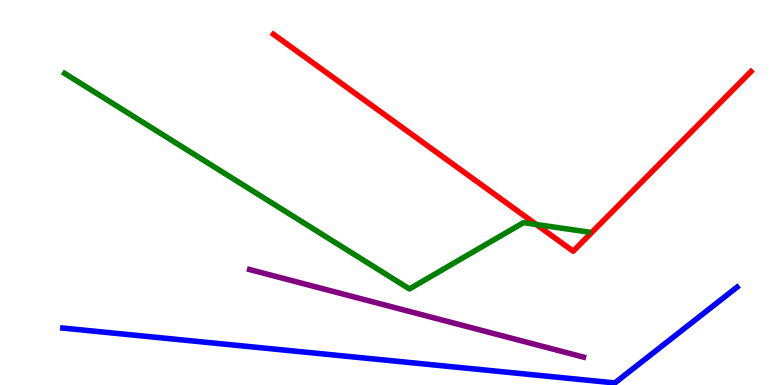[{'lines': ['blue', 'red'], 'intersections': []}, {'lines': ['green', 'red'], 'intersections': [{'x': 6.92, 'y': 4.17}]}, {'lines': ['purple', 'red'], 'intersections': []}, {'lines': ['blue', 'green'], 'intersections': []}, {'lines': ['blue', 'purple'], 'intersections': []}, {'lines': ['green', 'purple'], 'intersections': []}]